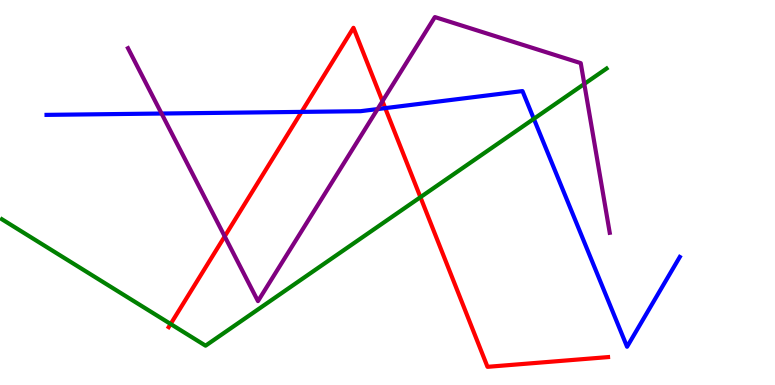[{'lines': ['blue', 'red'], 'intersections': [{'x': 3.89, 'y': 7.09}, {'x': 4.97, 'y': 7.19}]}, {'lines': ['green', 'red'], 'intersections': [{'x': 2.2, 'y': 1.58}, {'x': 5.42, 'y': 4.88}]}, {'lines': ['purple', 'red'], 'intersections': [{'x': 2.9, 'y': 3.86}, {'x': 4.94, 'y': 7.37}]}, {'lines': ['blue', 'green'], 'intersections': [{'x': 6.89, 'y': 6.91}]}, {'lines': ['blue', 'purple'], 'intersections': [{'x': 2.08, 'y': 7.05}, {'x': 4.87, 'y': 7.17}]}, {'lines': ['green', 'purple'], 'intersections': [{'x': 7.54, 'y': 7.82}]}]